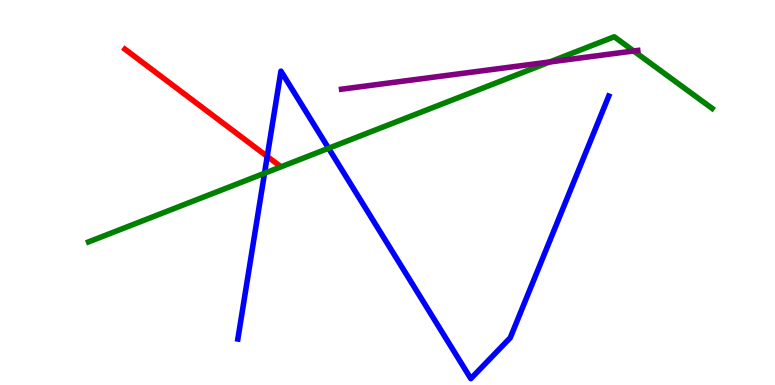[{'lines': ['blue', 'red'], 'intersections': [{'x': 3.45, 'y': 5.94}]}, {'lines': ['green', 'red'], 'intersections': []}, {'lines': ['purple', 'red'], 'intersections': []}, {'lines': ['blue', 'green'], 'intersections': [{'x': 3.41, 'y': 5.5}, {'x': 4.24, 'y': 6.15}]}, {'lines': ['blue', 'purple'], 'intersections': []}, {'lines': ['green', 'purple'], 'intersections': [{'x': 7.09, 'y': 8.39}, {'x': 8.18, 'y': 8.68}]}]